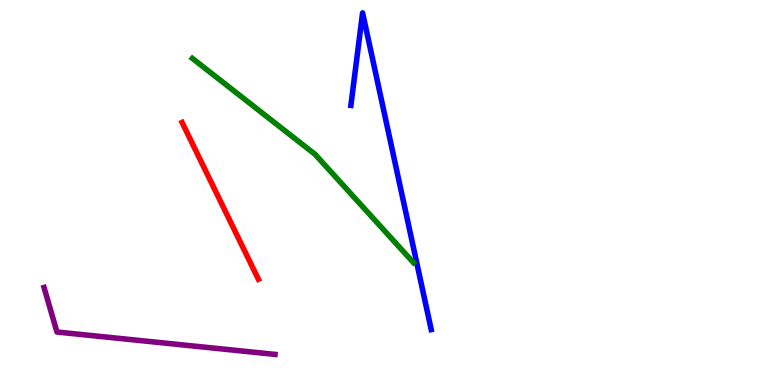[{'lines': ['blue', 'red'], 'intersections': []}, {'lines': ['green', 'red'], 'intersections': []}, {'lines': ['purple', 'red'], 'intersections': []}, {'lines': ['blue', 'green'], 'intersections': []}, {'lines': ['blue', 'purple'], 'intersections': []}, {'lines': ['green', 'purple'], 'intersections': []}]